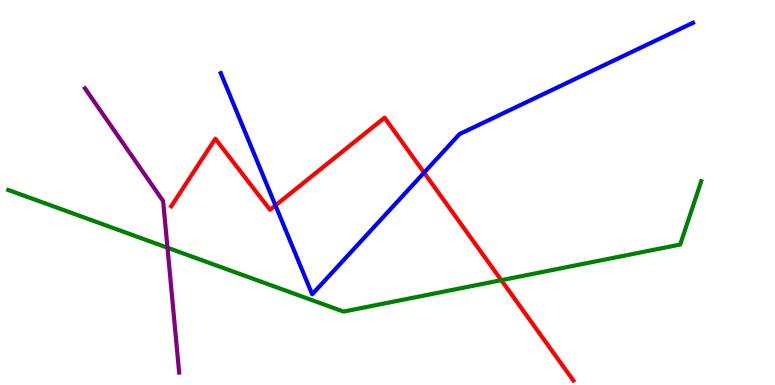[{'lines': ['blue', 'red'], 'intersections': [{'x': 3.55, 'y': 4.66}, {'x': 5.47, 'y': 5.52}]}, {'lines': ['green', 'red'], 'intersections': [{'x': 6.47, 'y': 2.72}]}, {'lines': ['purple', 'red'], 'intersections': []}, {'lines': ['blue', 'green'], 'intersections': []}, {'lines': ['blue', 'purple'], 'intersections': []}, {'lines': ['green', 'purple'], 'intersections': [{'x': 2.16, 'y': 3.57}]}]